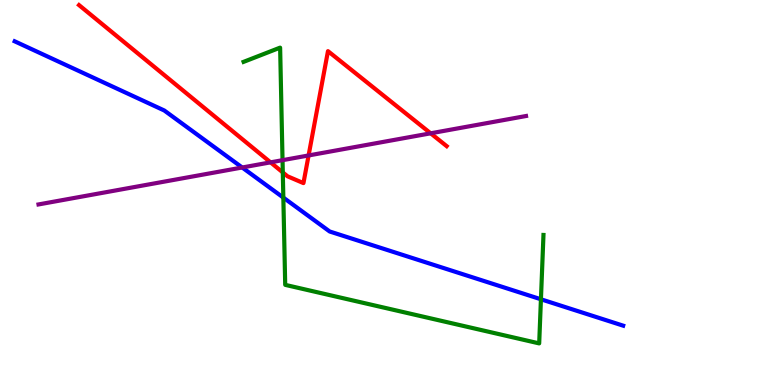[{'lines': ['blue', 'red'], 'intersections': []}, {'lines': ['green', 'red'], 'intersections': [{'x': 3.65, 'y': 5.52}]}, {'lines': ['purple', 'red'], 'intersections': [{'x': 3.49, 'y': 5.78}, {'x': 3.98, 'y': 5.96}, {'x': 5.56, 'y': 6.54}]}, {'lines': ['blue', 'green'], 'intersections': [{'x': 3.66, 'y': 4.87}, {'x': 6.98, 'y': 2.23}]}, {'lines': ['blue', 'purple'], 'intersections': [{'x': 3.13, 'y': 5.65}]}, {'lines': ['green', 'purple'], 'intersections': [{'x': 3.65, 'y': 5.84}]}]